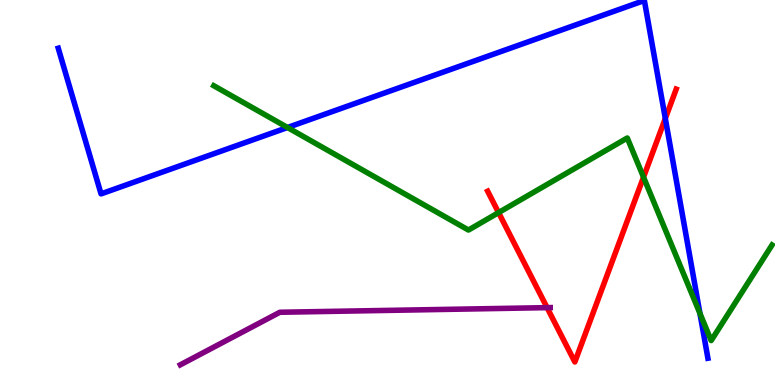[{'lines': ['blue', 'red'], 'intersections': [{'x': 8.58, 'y': 6.92}]}, {'lines': ['green', 'red'], 'intersections': [{'x': 6.43, 'y': 4.48}, {'x': 8.3, 'y': 5.4}]}, {'lines': ['purple', 'red'], 'intersections': [{'x': 7.06, 'y': 2.01}]}, {'lines': ['blue', 'green'], 'intersections': [{'x': 3.71, 'y': 6.69}, {'x': 9.03, 'y': 1.86}]}, {'lines': ['blue', 'purple'], 'intersections': []}, {'lines': ['green', 'purple'], 'intersections': []}]